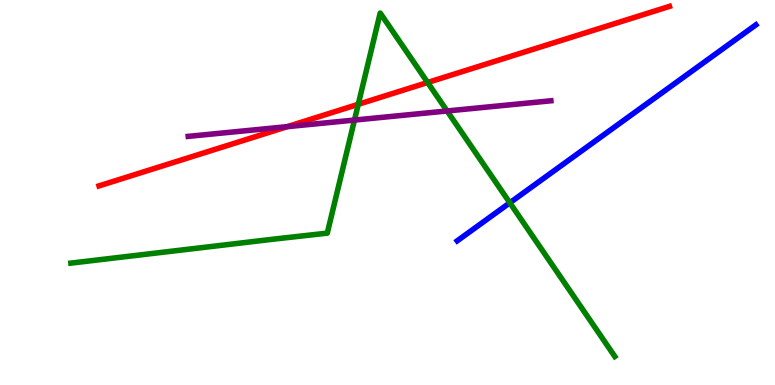[{'lines': ['blue', 'red'], 'intersections': []}, {'lines': ['green', 'red'], 'intersections': [{'x': 4.62, 'y': 7.29}, {'x': 5.52, 'y': 7.86}]}, {'lines': ['purple', 'red'], 'intersections': [{'x': 3.71, 'y': 6.71}]}, {'lines': ['blue', 'green'], 'intersections': [{'x': 6.58, 'y': 4.73}]}, {'lines': ['blue', 'purple'], 'intersections': []}, {'lines': ['green', 'purple'], 'intersections': [{'x': 4.57, 'y': 6.88}, {'x': 5.77, 'y': 7.12}]}]